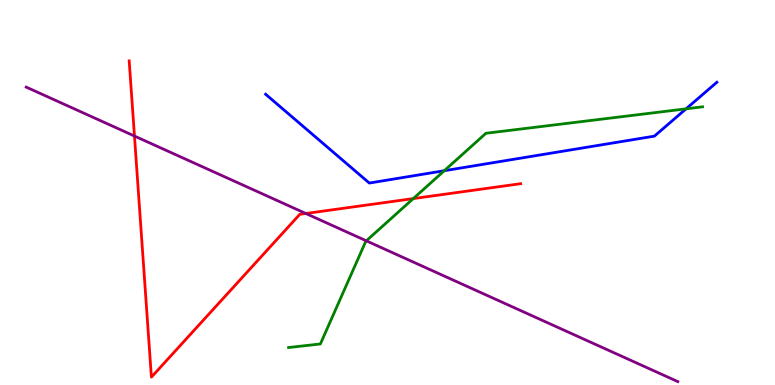[{'lines': ['blue', 'red'], 'intersections': []}, {'lines': ['green', 'red'], 'intersections': [{'x': 5.33, 'y': 4.84}]}, {'lines': ['purple', 'red'], 'intersections': [{'x': 1.74, 'y': 6.47}, {'x': 3.95, 'y': 4.45}]}, {'lines': ['blue', 'green'], 'intersections': [{'x': 5.73, 'y': 5.57}, {'x': 8.85, 'y': 7.17}]}, {'lines': ['blue', 'purple'], 'intersections': []}, {'lines': ['green', 'purple'], 'intersections': [{'x': 4.73, 'y': 3.74}]}]